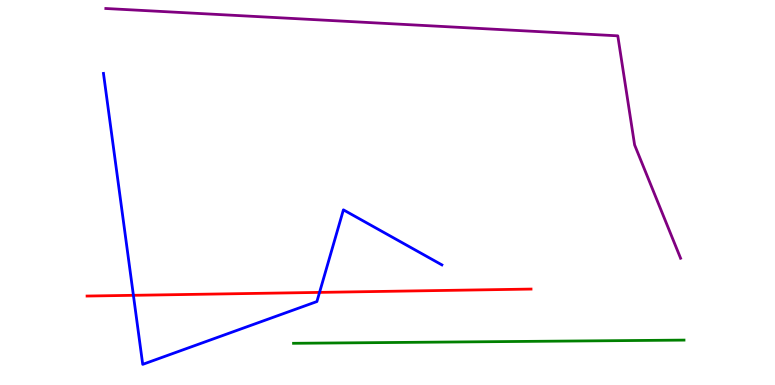[{'lines': ['blue', 'red'], 'intersections': [{'x': 1.72, 'y': 2.33}, {'x': 4.12, 'y': 2.41}]}, {'lines': ['green', 'red'], 'intersections': []}, {'lines': ['purple', 'red'], 'intersections': []}, {'lines': ['blue', 'green'], 'intersections': []}, {'lines': ['blue', 'purple'], 'intersections': []}, {'lines': ['green', 'purple'], 'intersections': []}]